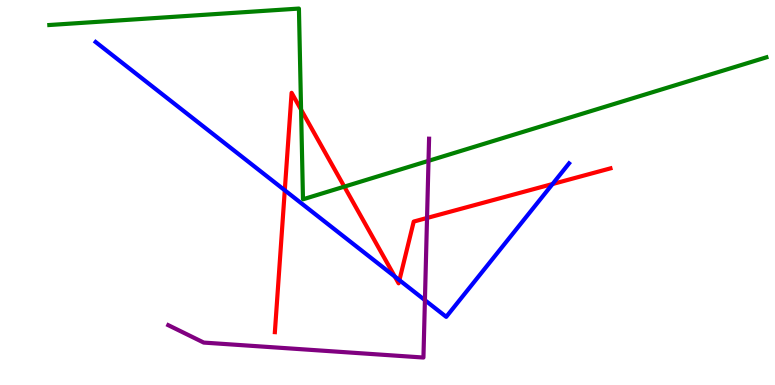[{'lines': ['blue', 'red'], 'intersections': [{'x': 3.67, 'y': 5.06}, {'x': 5.09, 'y': 2.82}, {'x': 5.15, 'y': 2.72}, {'x': 7.13, 'y': 5.22}]}, {'lines': ['green', 'red'], 'intersections': [{'x': 3.88, 'y': 7.15}, {'x': 4.44, 'y': 5.15}]}, {'lines': ['purple', 'red'], 'intersections': [{'x': 5.51, 'y': 4.34}]}, {'lines': ['blue', 'green'], 'intersections': []}, {'lines': ['blue', 'purple'], 'intersections': [{'x': 5.48, 'y': 2.2}]}, {'lines': ['green', 'purple'], 'intersections': [{'x': 5.53, 'y': 5.82}]}]